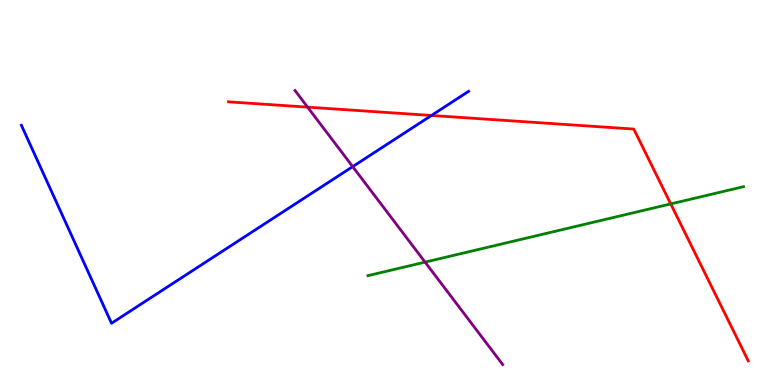[{'lines': ['blue', 'red'], 'intersections': [{'x': 5.57, 'y': 7.0}]}, {'lines': ['green', 'red'], 'intersections': [{'x': 8.65, 'y': 4.7}]}, {'lines': ['purple', 'red'], 'intersections': [{'x': 3.97, 'y': 7.22}]}, {'lines': ['blue', 'green'], 'intersections': []}, {'lines': ['blue', 'purple'], 'intersections': [{'x': 4.55, 'y': 5.67}]}, {'lines': ['green', 'purple'], 'intersections': [{'x': 5.48, 'y': 3.19}]}]